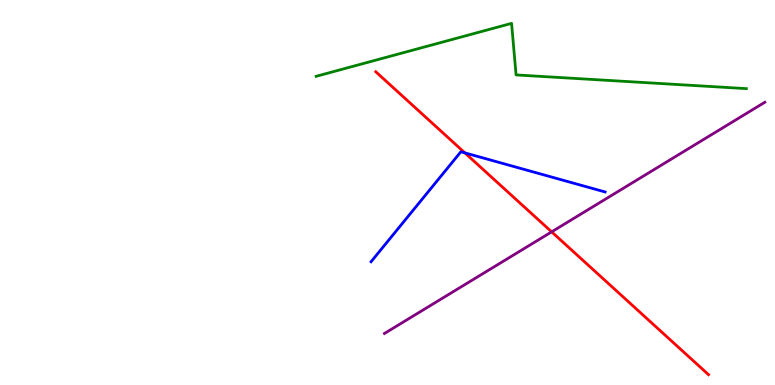[{'lines': ['blue', 'red'], 'intersections': [{'x': 6.0, 'y': 6.03}]}, {'lines': ['green', 'red'], 'intersections': []}, {'lines': ['purple', 'red'], 'intersections': [{'x': 7.12, 'y': 3.98}]}, {'lines': ['blue', 'green'], 'intersections': []}, {'lines': ['blue', 'purple'], 'intersections': []}, {'lines': ['green', 'purple'], 'intersections': []}]